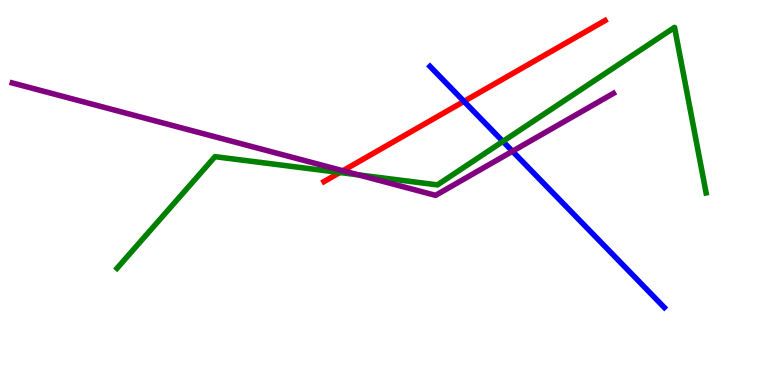[{'lines': ['blue', 'red'], 'intersections': [{'x': 5.99, 'y': 7.37}]}, {'lines': ['green', 'red'], 'intersections': [{'x': 4.39, 'y': 5.52}]}, {'lines': ['purple', 'red'], 'intersections': [{'x': 4.42, 'y': 5.57}]}, {'lines': ['blue', 'green'], 'intersections': [{'x': 6.49, 'y': 6.33}]}, {'lines': ['blue', 'purple'], 'intersections': [{'x': 6.61, 'y': 6.07}]}, {'lines': ['green', 'purple'], 'intersections': [{'x': 4.62, 'y': 5.46}]}]